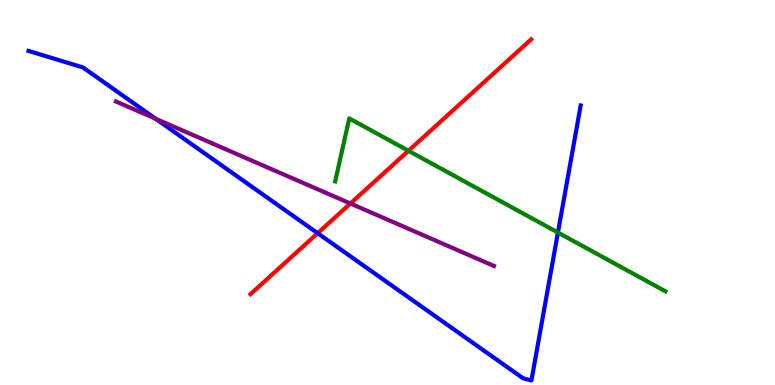[{'lines': ['blue', 'red'], 'intersections': [{'x': 4.1, 'y': 3.94}]}, {'lines': ['green', 'red'], 'intersections': [{'x': 5.27, 'y': 6.08}]}, {'lines': ['purple', 'red'], 'intersections': [{'x': 4.52, 'y': 4.71}]}, {'lines': ['blue', 'green'], 'intersections': [{'x': 7.2, 'y': 3.96}]}, {'lines': ['blue', 'purple'], 'intersections': [{'x': 2.01, 'y': 6.92}]}, {'lines': ['green', 'purple'], 'intersections': []}]